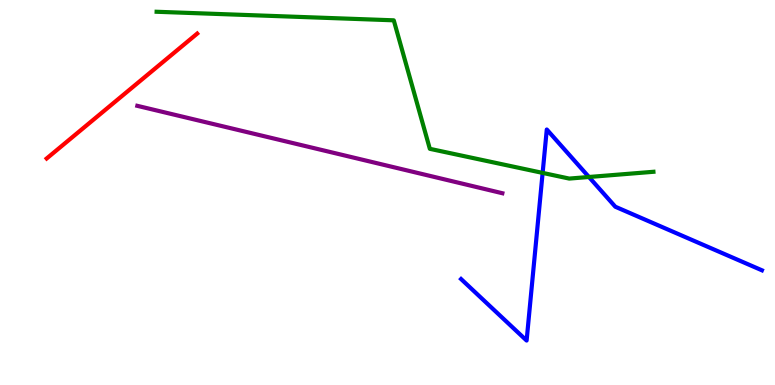[{'lines': ['blue', 'red'], 'intersections': []}, {'lines': ['green', 'red'], 'intersections': []}, {'lines': ['purple', 'red'], 'intersections': []}, {'lines': ['blue', 'green'], 'intersections': [{'x': 7.0, 'y': 5.51}, {'x': 7.6, 'y': 5.4}]}, {'lines': ['blue', 'purple'], 'intersections': []}, {'lines': ['green', 'purple'], 'intersections': []}]